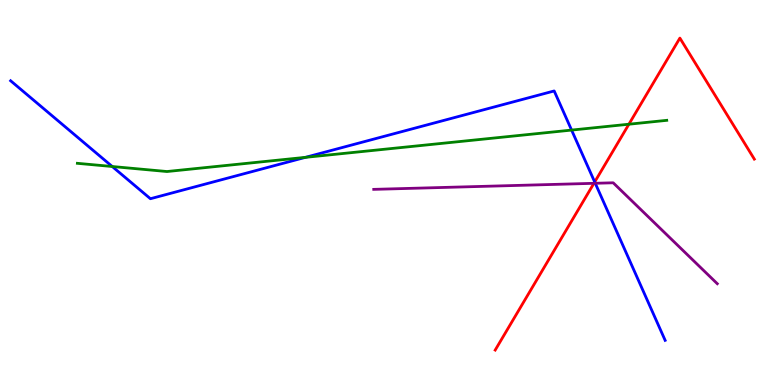[{'lines': ['blue', 'red'], 'intersections': [{'x': 7.67, 'y': 5.27}]}, {'lines': ['green', 'red'], 'intersections': [{'x': 8.11, 'y': 6.77}]}, {'lines': ['purple', 'red'], 'intersections': [{'x': 7.66, 'y': 5.24}]}, {'lines': ['blue', 'green'], 'intersections': [{'x': 1.45, 'y': 5.68}, {'x': 3.94, 'y': 5.91}, {'x': 7.38, 'y': 6.62}]}, {'lines': ['blue', 'purple'], 'intersections': [{'x': 7.68, 'y': 5.24}]}, {'lines': ['green', 'purple'], 'intersections': []}]